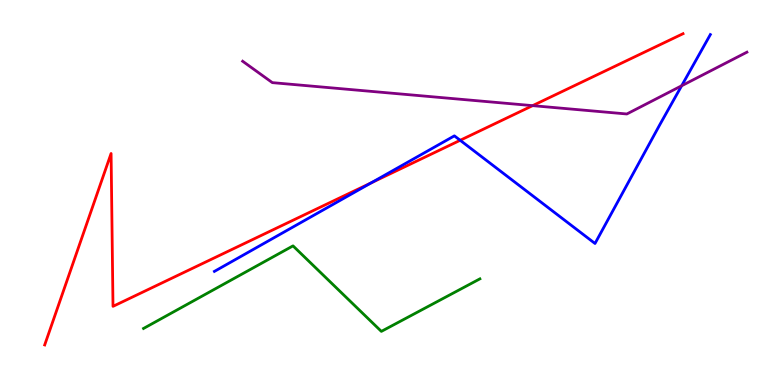[{'lines': ['blue', 'red'], 'intersections': [{'x': 4.79, 'y': 5.25}, {'x': 5.94, 'y': 6.36}]}, {'lines': ['green', 'red'], 'intersections': []}, {'lines': ['purple', 'red'], 'intersections': [{'x': 6.87, 'y': 7.26}]}, {'lines': ['blue', 'green'], 'intersections': []}, {'lines': ['blue', 'purple'], 'intersections': [{'x': 8.8, 'y': 7.77}]}, {'lines': ['green', 'purple'], 'intersections': []}]